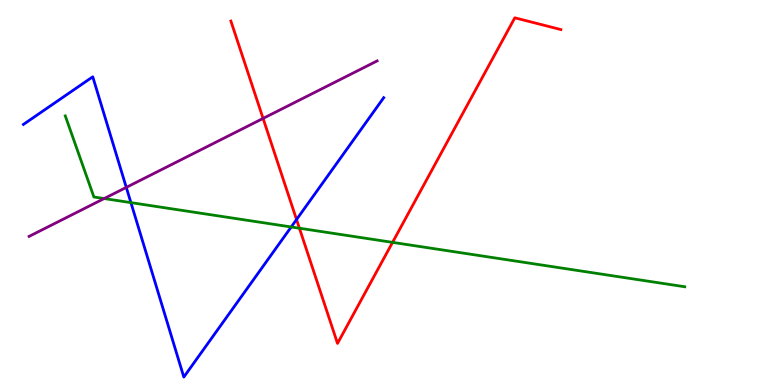[{'lines': ['blue', 'red'], 'intersections': [{'x': 3.83, 'y': 4.3}]}, {'lines': ['green', 'red'], 'intersections': [{'x': 3.86, 'y': 4.07}, {'x': 5.07, 'y': 3.7}]}, {'lines': ['purple', 'red'], 'intersections': [{'x': 3.39, 'y': 6.92}]}, {'lines': ['blue', 'green'], 'intersections': [{'x': 1.69, 'y': 4.74}, {'x': 3.76, 'y': 4.1}]}, {'lines': ['blue', 'purple'], 'intersections': [{'x': 1.63, 'y': 5.13}]}, {'lines': ['green', 'purple'], 'intersections': [{'x': 1.34, 'y': 4.84}]}]